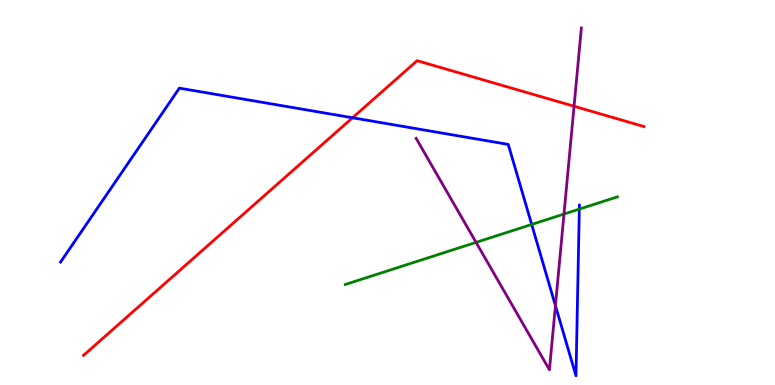[{'lines': ['blue', 'red'], 'intersections': [{'x': 4.55, 'y': 6.94}]}, {'lines': ['green', 'red'], 'intersections': []}, {'lines': ['purple', 'red'], 'intersections': [{'x': 7.41, 'y': 7.24}]}, {'lines': ['blue', 'green'], 'intersections': [{'x': 6.86, 'y': 4.17}, {'x': 7.48, 'y': 4.57}]}, {'lines': ['blue', 'purple'], 'intersections': [{'x': 7.17, 'y': 2.06}]}, {'lines': ['green', 'purple'], 'intersections': [{'x': 6.14, 'y': 3.7}, {'x': 7.28, 'y': 4.44}]}]